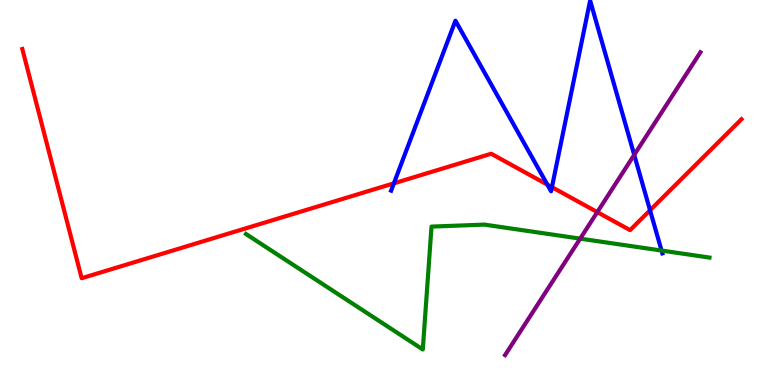[{'lines': ['blue', 'red'], 'intersections': [{'x': 5.08, 'y': 5.24}, {'x': 7.06, 'y': 5.2}, {'x': 7.12, 'y': 5.14}, {'x': 8.39, 'y': 4.54}]}, {'lines': ['green', 'red'], 'intersections': []}, {'lines': ['purple', 'red'], 'intersections': [{'x': 7.71, 'y': 4.49}]}, {'lines': ['blue', 'green'], 'intersections': [{'x': 8.54, 'y': 3.49}]}, {'lines': ['blue', 'purple'], 'intersections': [{'x': 8.18, 'y': 5.98}]}, {'lines': ['green', 'purple'], 'intersections': [{'x': 7.49, 'y': 3.8}]}]